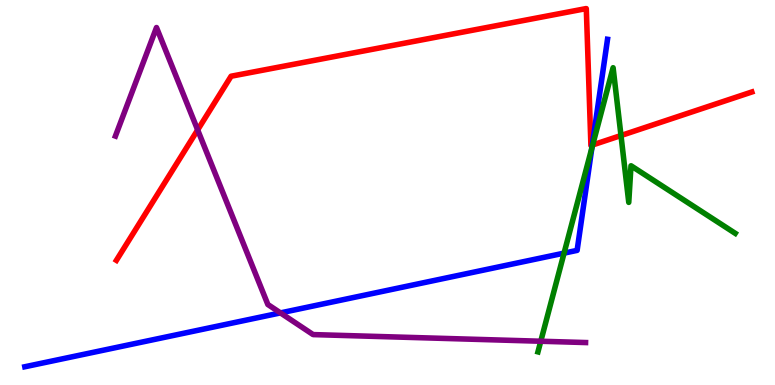[{'lines': ['blue', 'red'], 'intersections': [{'x': 7.64, 'y': 6.23}]}, {'lines': ['green', 'red'], 'intersections': [{'x': 7.65, 'y': 6.24}, {'x': 8.01, 'y': 6.48}]}, {'lines': ['purple', 'red'], 'intersections': [{'x': 2.55, 'y': 6.63}]}, {'lines': ['blue', 'green'], 'intersections': [{'x': 7.28, 'y': 3.43}, {'x': 7.64, 'y': 6.15}]}, {'lines': ['blue', 'purple'], 'intersections': [{'x': 3.62, 'y': 1.87}]}, {'lines': ['green', 'purple'], 'intersections': [{'x': 6.98, 'y': 1.14}]}]